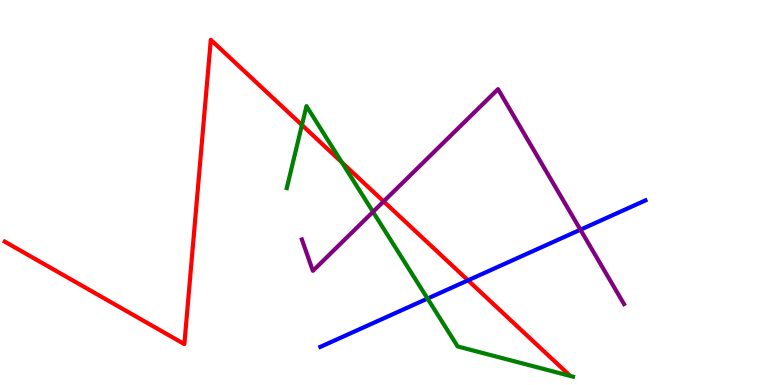[{'lines': ['blue', 'red'], 'intersections': [{'x': 6.04, 'y': 2.72}]}, {'lines': ['green', 'red'], 'intersections': [{'x': 3.9, 'y': 6.75}, {'x': 4.41, 'y': 5.78}]}, {'lines': ['purple', 'red'], 'intersections': [{'x': 4.95, 'y': 4.77}]}, {'lines': ['blue', 'green'], 'intersections': [{'x': 5.52, 'y': 2.24}]}, {'lines': ['blue', 'purple'], 'intersections': [{'x': 7.49, 'y': 4.03}]}, {'lines': ['green', 'purple'], 'intersections': [{'x': 4.81, 'y': 4.5}]}]